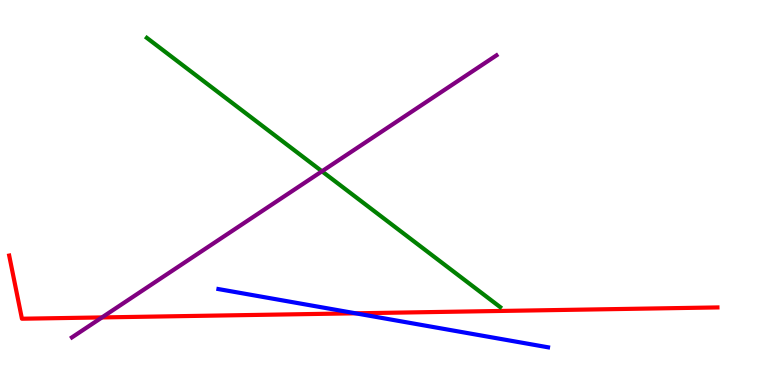[{'lines': ['blue', 'red'], 'intersections': [{'x': 4.59, 'y': 1.86}]}, {'lines': ['green', 'red'], 'intersections': []}, {'lines': ['purple', 'red'], 'intersections': [{'x': 1.32, 'y': 1.76}]}, {'lines': ['blue', 'green'], 'intersections': []}, {'lines': ['blue', 'purple'], 'intersections': []}, {'lines': ['green', 'purple'], 'intersections': [{'x': 4.15, 'y': 5.55}]}]